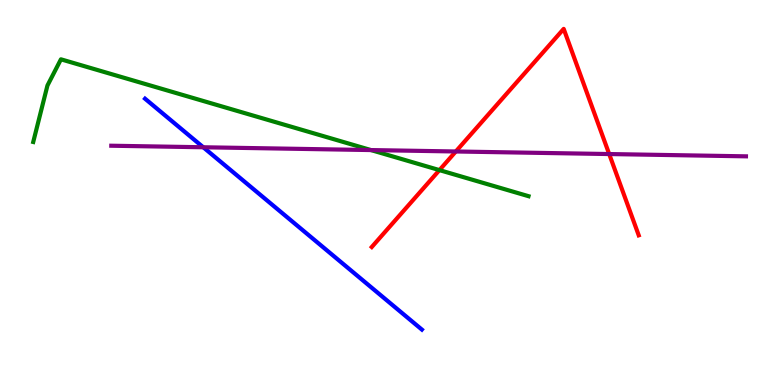[{'lines': ['blue', 'red'], 'intersections': []}, {'lines': ['green', 'red'], 'intersections': [{'x': 5.67, 'y': 5.58}]}, {'lines': ['purple', 'red'], 'intersections': [{'x': 5.88, 'y': 6.07}, {'x': 7.86, 'y': 6.0}]}, {'lines': ['blue', 'green'], 'intersections': []}, {'lines': ['blue', 'purple'], 'intersections': [{'x': 2.62, 'y': 6.18}]}, {'lines': ['green', 'purple'], 'intersections': [{'x': 4.79, 'y': 6.1}]}]